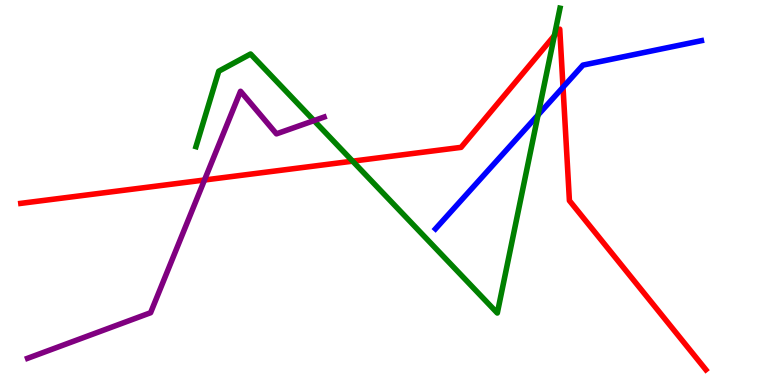[{'lines': ['blue', 'red'], 'intersections': [{'x': 7.26, 'y': 7.73}]}, {'lines': ['green', 'red'], 'intersections': [{'x': 4.55, 'y': 5.81}, {'x': 7.15, 'y': 9.08}]}, {'lines': ['purple', 'red'], 'intersections': [{'x': 2.64, 'y': 5.32}]}, {'lines': ['blue', 'green'], 'intersections': [{'x': 6.94, 'y': 7.01}]}, {'lines': ['blue', 'purple'], 'intersections': []}, {'lines': ['green', 'purple'], 'intersections': [{'x': 4.05, 'y': 6.87}]}]